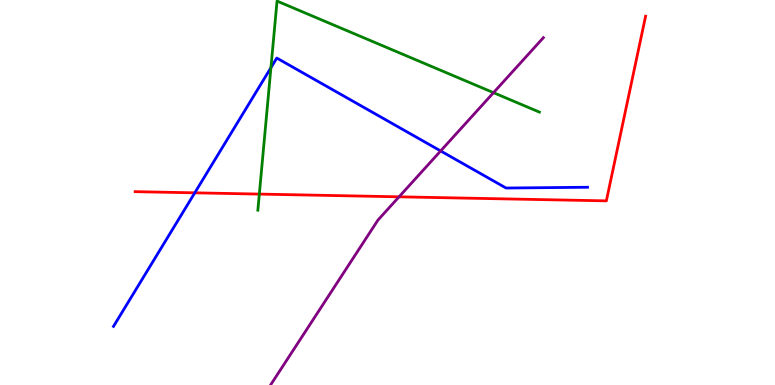[{'lines': ['blue', 'red'], 'intersections': [{'x': 2.51, 'y': 4.99}]}, {'lines': ['green', 'red'], 'intersections': [{'x': 3.35, 'y': 4.96}]}, {'lines': ['purple', 'red'], 'intersections': [{'x': 5.15, 'y': 4.89}]}, {'lines': ['blue', 'green'], 'intersections': [{'x': 3.5, 'y': 8.24}]}, {'lines': ['blue', 'purple'], 'intersections': [{'x': 5.69, 'y': 6.08}]}, {'lines': ['green', 'purple'], 'intersections': [{'x': 6.37, 'y': 7.59}]}]